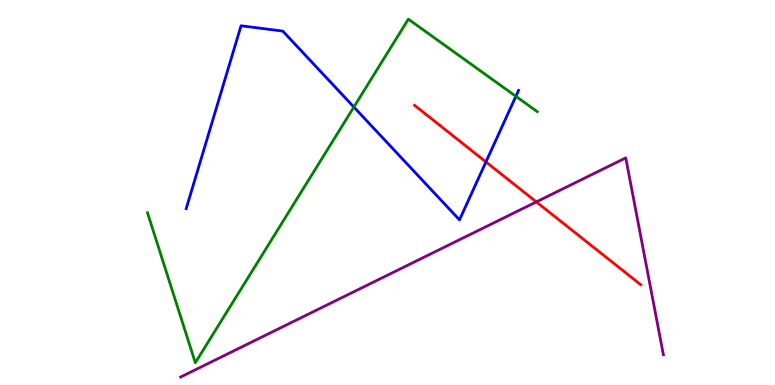[{'lines': ['blue', 'red'], 'intersections': [{'x': 6.27, 'y': 5.79}]}, {'lines': ['green', 'red'], 'intersections': []}, {'lines': ['purple', 'red'], 'intersections': [{'x': 6.92, 'y': 4.76}]}, {'lines': ['blue', 'green'], 'intersections': [{'x': 4.57, 'y': 7.22}, {'x': 6.66, 'y': 7.5}]}, {'lines': ['blue', 'purple'], 'intersections': []}, {'lines': ['green', 'purple'], 'intersections': []}]